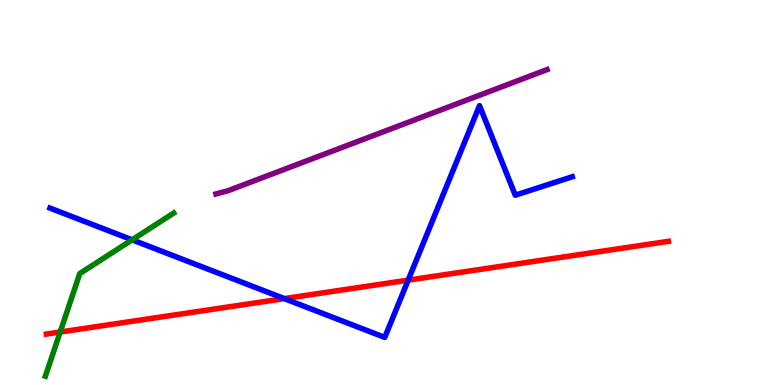[{'lines': ['blue', 'red'], 'intersections': [{'x': 3.67, 'y': 2.24}, {'x': 5.27, 'y': 2.72}]}, {'lines': ['green', 'red'], 'intersections': [{'x': 0.777, 'y': 1.38}]}, {'lines': ['purple', 'red'], 'intersections': []}, {'lines': ['blue', 'green'], 'intersections': [{'x': 1.71, 'y': 3.77}]}, {'lines': ['blue', 'purple'], 'intersections': []}, {'lines': ['green', 'purple'], 'intersections': []}]